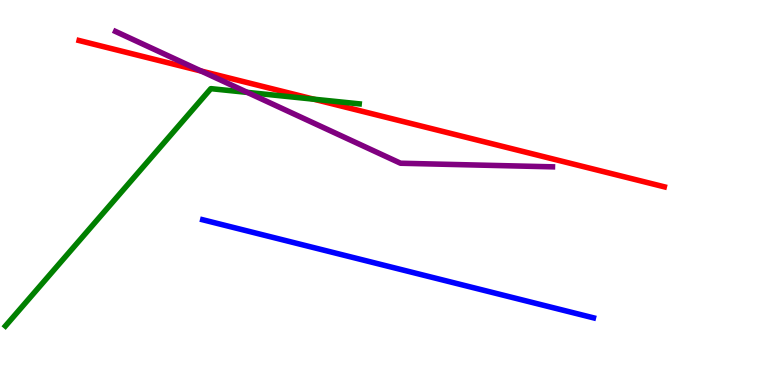[{'lines': ['blue', 'red'], 'intersections': []}, {'lines': ['green', 'red'], 'intersections': [{'x': 4.05, 'y': 7.42}]}, {'lines': ['purple', 'red'], 'intersections': [{'x': 2.6, 'y': 8.16}]}, {'lines': ['blue', 'green'], 'intersections': []}, {'lines': ['blue', 'purple'], 'intersections': []}, {'lines': ['green', 'purple'], 'intersections': [{'x': 3.19, 'y': 7.6}]}]